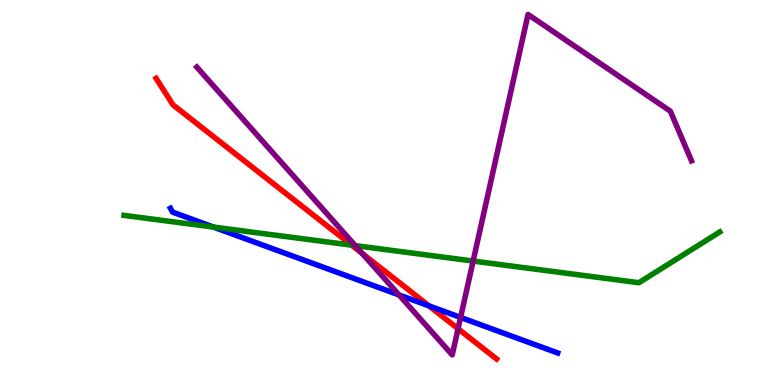[{'lines': ['blue', 'red'], 'intersections': [{'x': 5.53, 'y': 2.06}]}, {'lines': ['green', 'red'], 'intersections': [{'x': 4.54, 'y': 3.63}]}, {'lines': ['purple', 'red'], 'intersections': [{'x': 4.67, 'y': 3.42}, {'x': 5.91, 'y': 1.46}]}, {'lines': ['blue', 'green'], 'intersections': [{'x': 2.76, 'y': 4.1}]}, {'lines': ['blue', 'purple'], 'intersections': [{'x': 5.15, 'y': 2.34}, {'x': 5.94, 'y': 1.75}]}, {'lines': ['green', 'purple'], 'intersections': [{'x': 4.58, 'y': 3.62}, {'x': 6.1, 'y': 3.22}]}]